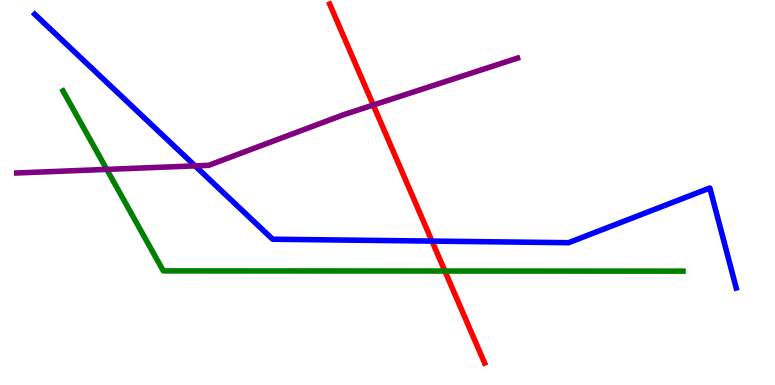[{'lines': ['blue', 'red'], 'intersections': [{'x': 5.57, 'y': 3.74}]}, {'lines': ['green', 'red'], 'intersections': [{'x': 5.74, 'y': 2.96}]}, {'lines': ['purple', 'red'], 'intersections': [{'x': 4.82, 'y': 7.27}]}, {'lines': ['blue', 'green'], 'intersections': []}, {'lines': ['blue', 'purple'], 'intersections': [{'x': 2.52, 'y': 5.69}]}, {'lines': ['green', 'purple'], 'intersections': [{'x': 1.38, 'y': 5.6}]}]